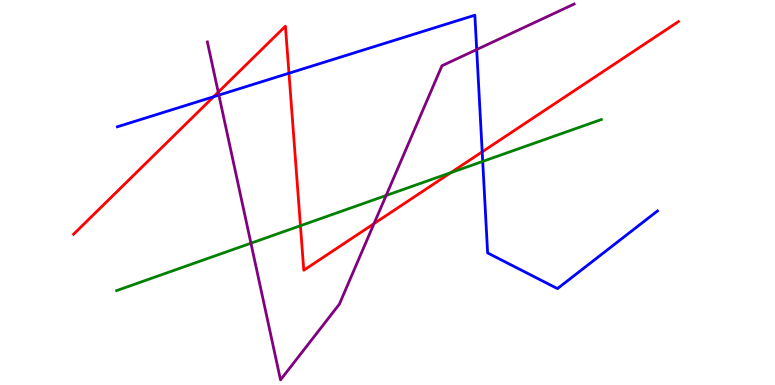[{'lines': ['blue', 'red'], 'intersections': [{'x': 2.76, 'y': 7.49}, {'x': 3.73, 'y': 8.1}, {'x': 6.22, 'y': 6.06}]}, {'lines': ['green', 'red'], 'intersections': [{'x': 3.88, 'y': 4.14}, {'x': 5.82, 'y': 5.52}]}, {'lines': ['purple', 'red'], 'intersections': [{'x': 2.82, 'y': 7.61}, {'x': 4.83, 'y': 4.19}]}, {'lines': ['blue', 'green'], 'intersections': [{'x': 6.23, 'y': 5.81}]}, {'lines': ['blue', 'purple'], 'intersections': [{'x': 2.82, 'y': 7.53}, {'x': 6.15, 'y': 8.71}]}, {'lines': ['green', 'purple'], 'intersections': [{'x': 3.24, 'y': 3.68}, {'x': 4.98, 'y': 4.92}]}]